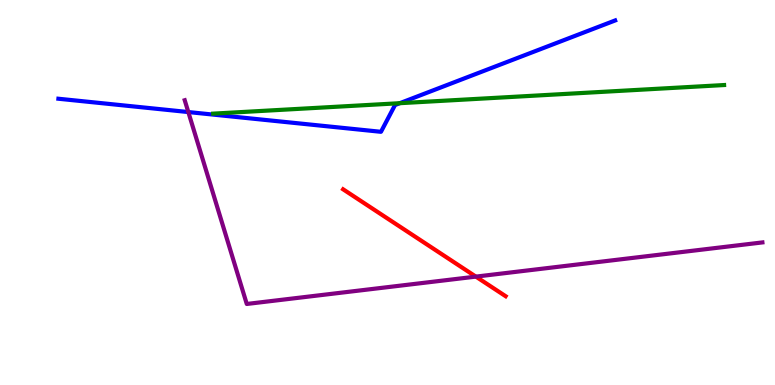[{'lines': ['blue', 'red'], 'intersections': []}, {'lines': ['green', 'red'], 'intersections': []}, {'lines': ['purple', 'red'], 'intersections': [{'x': 6.14, 'y': 2.82}]}, {'lines': ['blue', 'green'], 'intersections': [{'x': 5.16, 'y': 7.32}]}, {'lines': ['blue', 'purple'], 'intersections': [{'x': 2.43, 'y': 7.09}]}, {'lines': ['green', 'purple'], 'intersections': []}]